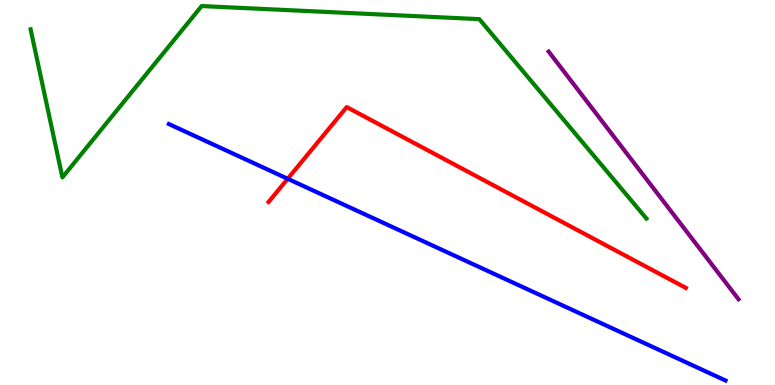[{'lines': ['blue', 'red'], 'intersections': [{'x': 3.71, 'y': 5.36}]}, {'lines': ['green', 'red'], 'intersections': []}, {'lines': ['purple', 'red'], 'intersections': []}, {'lines': ['blue', 'green'], 'intersections': []}, {'lines': ['blue', 'purple'], 'intersections': []}, {'lines': ['green', 'purple'], 'intersections': []}]